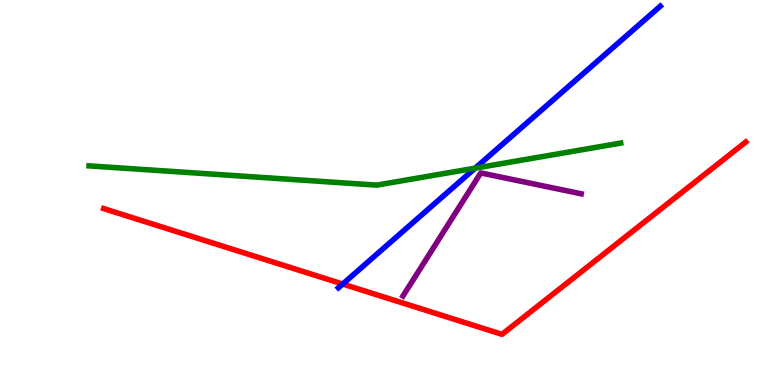[{'lines': ['blue', 'red'], 'intersections': [{'x': 4.42, 'y': 2.62}]}, {'lines': ['green', 'red'], 'intersections': []}, {'lines': ['purple', 'red'], 'intersections': []}, {'lines': ['blue', 'green'], 'intersections': [{'x': 6.13, 'y': 5.63}]}, {'lines': ['blue', 'purple'], 'intersections': []}, {'lines': ['green', 'purple'], 'intersections': []}]